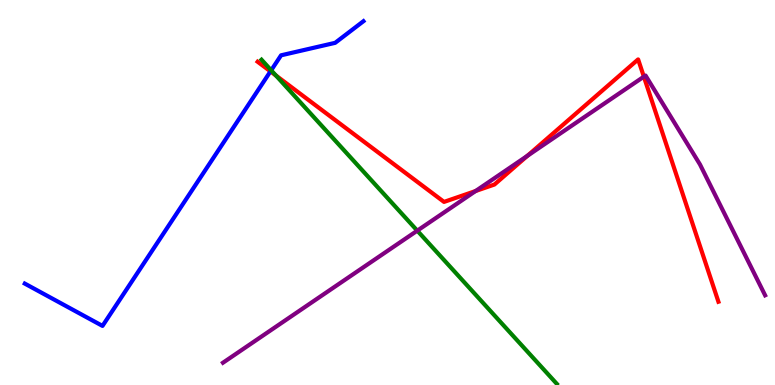[{'lines': ['blue', 'red'], 'intersections': [{'x': 3.49, 'y': 8.15}]}, {'lines': ['green', 'red'], 'intersections': [{'x': 3.56, 'y': 8.04}]}, {'lines': ['purple', 'red'], 'intersections': [{'x': 6.14, 'y': 5.04}, {'x': 6.8, 'y': 5.95}, {'x': 8.31, 'y': 8.01}]}, {'lines': ['blue', 'green'], 'intersections': [{'x': 3.5, 'y': 8.17}]}, {'lines': ['blue', 'purple'], 'intersections': []}, {'lines': ['green', 'purple'], 'intersections': [{'x': 5.38, 'y': 4.01}]}]